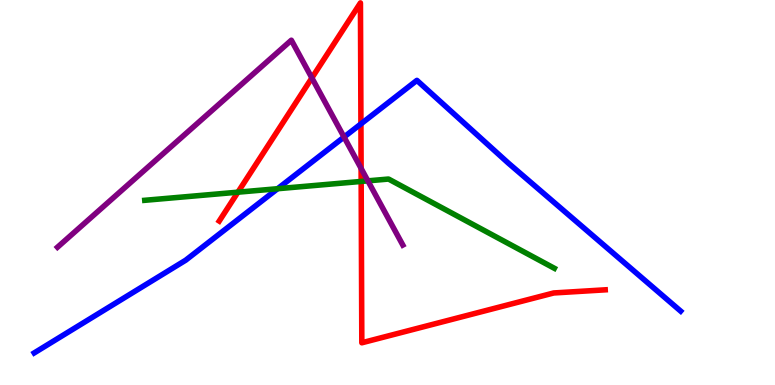[{'lines': ['blue', 'red'], 'intersections': [{'x': 4.66, 'y': 6.78}]}, {'lines': ['green', 'red'], 'intersections': [{'x': 3.07, 'y': 5.01}, {'x': 4.66, 'y': 5.29}]}, {'lines': ['purple', 'red'], 'intersections': [{'x': 4.02, 'y': 7.98}, {'x': 4.66, 'y': 5.63}]}, {'lines': ['blue', 'green'], 'intersections': [{'x': 3.58, 'y': 5.1}]}, {'lines': ['blue', 'purple'], 'intersections': [{'x': 4.44, 'y': 6.44}]}, {'lines': ['green', 'purple'], 'intersections': [{'x': 4.75, 'y': 5.3}]}]